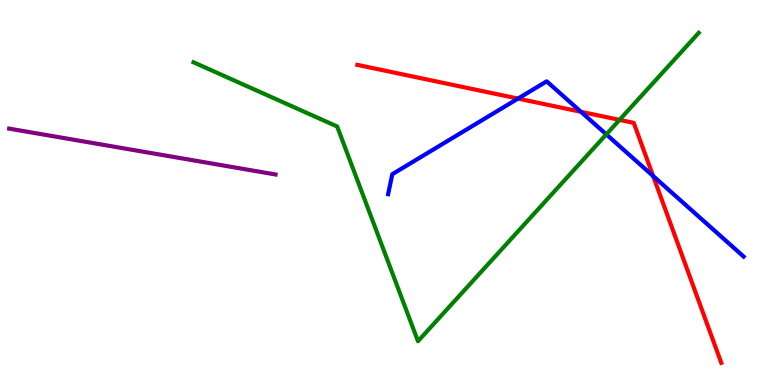[{'lines': ['blue', 'red'], 'intersections': [{'x': 6.68, 'y': 7.44}, {'x': 7.5, 'y': 7.1}, {'x': 8.43, 'y': 5.43}]}, {'lines': ['green', 'red'], 'intersections': [{'x': 7.99, 'y': 6.89}]}, {'lines': ['purple', 'red'], 'intersections': []}, {'lines': ['blue', 'green'], 'intersections': [{'x': 7.82, 'y': 6.51}]}, {'lines': ['blue', 'purple'], 'intersections': []}, {'lines': ['green', 'purple'], 'intersections': []}]